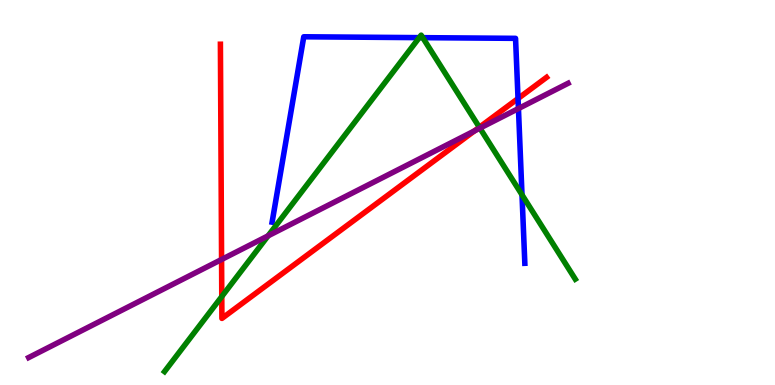[{'lines': ['blue', 'red'], 'intersections': [{'x': 6.68, 'y': 7.44}]}, {'lines': ['green', 'red'], 'intersections': [{'x': 2.86, 'y': 2.3}, {'x': 6.19, 'y': 6.69}]}, {'lines': ['purple', 'red'], 'intersections': [{'x': 2.86, 'y': 3.26}, {'x': 6.12, 'y': 6.6}]}, {'lines': ['blue', 'green'], 'intersections': [{'x': 5.41, 'y': 9.02}, {'x': 5.45, 'y': 9.02}, {'x': 6.74, 'y': 4.94}]}, {'lines': ['blue', 'purple'], 'intersections': [{'x': 6.69, 'y': 7.18}]}, {'lines': ['green', 'purple'], 'intersections': [{'x': 3.46, 'y': 3.87}, {'x': 6.19, 'y': 6.67}]}]